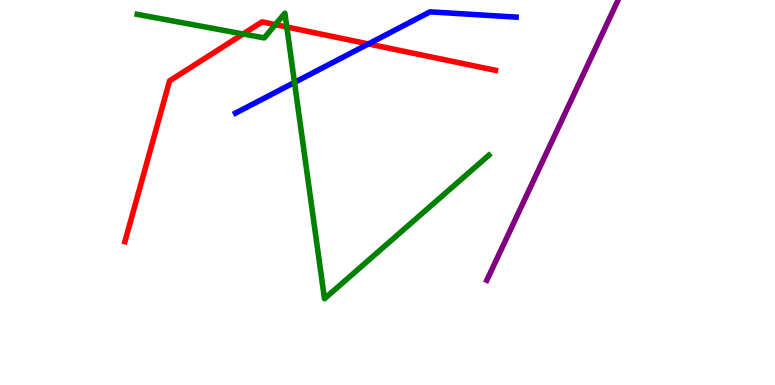[{'lines': ['blue', 'red'], 'intersections': [{'x': 4.75, 'y': 8.86}]}, {'lines': ['green', 'red'], 'intersections': [{'x': 3.14, 'y': 9.12}, {'x': 3.55, 'y': 9.36}, {'x': 3.7, 'y': 9.3}]}, {'lines': ['purple', 'red'], 'intersections': []}, {'lines': ['blue', 'green'], 'intersections': [{'x': 3.8, 'y': 7.86}]}, {'lines': ['blue', 'purple'], 'intersections': []}, {'lines': ['green', 'purple'], 'intersections': []}]